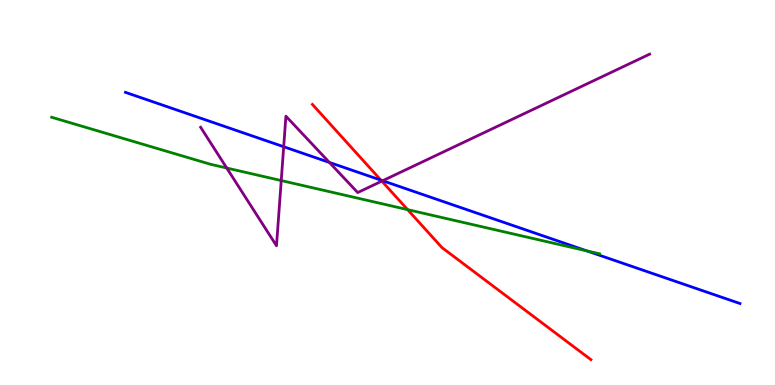[{'lines': ['blue', 'red'], 'intersections': [{'x': 4.92, 'y': 5.32}]}, {'lines': ['green', 'red'], 'intersections': [{'x': 5.26, 'y': 4.55}]}, {'lines': ['purple', 'red'], 'intersections': [{'x': 4.93, 'y': 5.3}]}, {'lines': ['blue', 'green'], 'intersections': [{'x': 7.57, 'y': 3.49}]}, {'lines': ['blue', 'purple'], 'intersections': [{'x': 3.66, 'y': 6.19}, {'x': 4.25, 'y': 5.78}, {'x': 4.94, 'y': 5.31}]}, {'lines': ['green', 'purple'], 'intersections': [{'x': 2.93, 'y': 5.64}, {'x': 3.63, 'y': 5.31}]}]